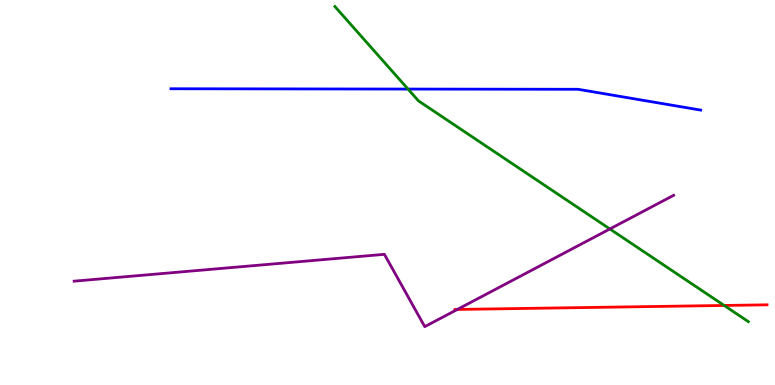[{'lines': ['blue', 'red'], 'intersections': []}, {'lines': ['green', 'red'], 'intersections': [{'x': 9.34, 'y': 2.07}]}, {'lines': ['purple', 'red'], 'intersections': [{'x': 5.9, 'y': 1.96}]}, {'lines': ['blue', 'green'], 'intersections': [{'x': 5.26, 'y': 7.69}]}, {'lines': ['blue', 'purple'], 'intersections': []}, {'lines': ['green', 'purple'], 'intersections': [{'x': 7.87, 'y': 4.05}]}]